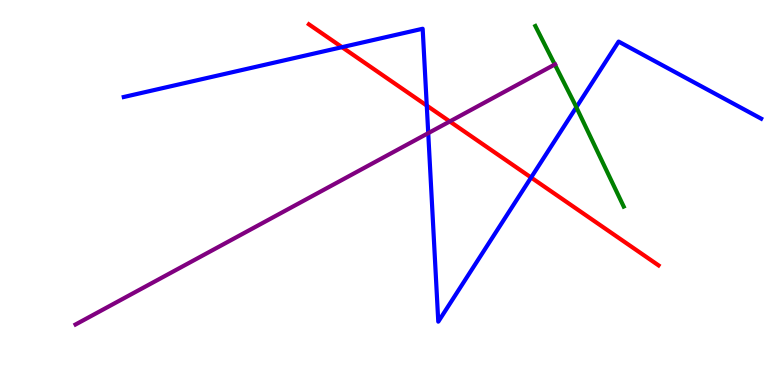[{'lines': ['blue', 'red'], 'intersections': [{'x': 4.41, 'y': 8.77}, {'x': 5.51, 'y': 7.26}, {'x': 6.85, 'y': 5.39}]}, {'lines': ['green', 'red'], 'intersections': []}, {'lines': ['purple', 'red'], 'intersections': [{'x': 5.8, 'y': 6.85}]}, {'lines': ['blue', 'green'], 'intersections': [{'x': 7.44, 'y': 7.21}]}, {'lines': ['blue', 'purple'], 'intersections': [{'x': 5.53, 'y': 6.54}]}, {'lines': ['green', 'purple'], 'intersections': [{'x': 7.16, 'y': 8.33}]}]